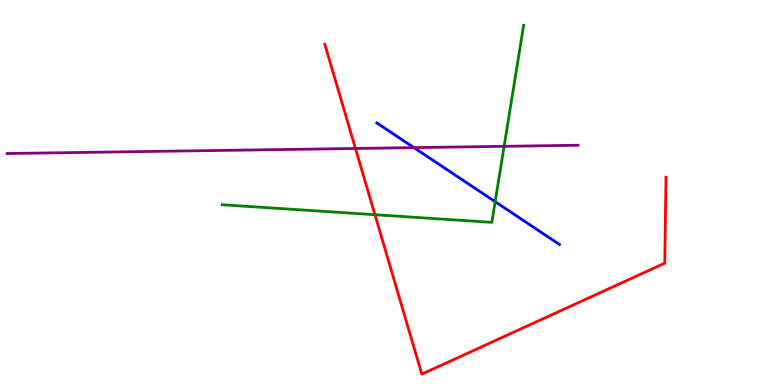[{'lines': ['blue', 'red'], 'intersections': []}, {'lines': ['green', 'red'], 'intersections': [{'x': 4.84, 'y': 4.42}]}, {'lines': ['purple', 'red'], 'intersections': [{'x': 4.59, 'y': 6.14}]}, {'lines': ['blue', 'green'], 'intersections': [{'x': 6.39, 'y': 4.76}]}, {'lines': ['blue', 'purple'], 'intersections': [{'x': 5.34, 'y': 6.17}]}, {'lines': ['green', 'purple'], 'intersections': [{'x': 6.5, 'y': 6.2}]}]